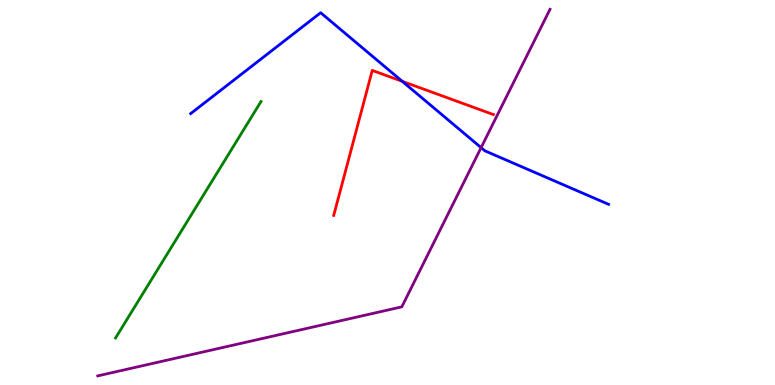[{'lines': ['blue', 'red'], 'intersections': [{'x': 5.19, 'y': 7.89}]}, {'lines': ['green', 'red'], 'intersections': []}, {'lines': ['purple', 'red'], 'intersections': []}, {'lines': ['blue', 'green'], 'intersections': []}, {'lines': ['blue', 'purple'], 'intersections': [{'x': 6.21, 'y': 6.17}]}, {'lines': ['green', 'purple'], 'intersections': []}]